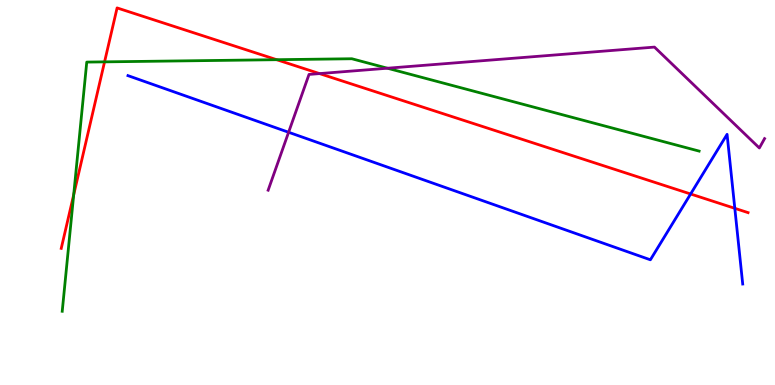[{'lines': ['blue', 'red'], 'intersections': [{'x': 8.91, 'y': 4.96}, {'x': 9.48, 'y': 4.59}]}, {'lines': ['green', 'red'], 'intersections': [{'x': 0.951, 'y': 4.94}, {'x': 1.35, 'y': 8.39}, {'x': 3.57, 'y': 8.45}]}, {'lines': ['purple', 'red'], 'intersections': [{'x': 4.12, 'y': 8.09}]}, {'lines': ['blue', 'green'], 'intersections': []}, {'lines': ['blue', 'purple'], 'intersections': [{'x': 3.72, 'y': 6.56}]}, {'lines': ['green', 'purple'], 'intersections': [{'x': 5.0, 'y': 8.23}]}]